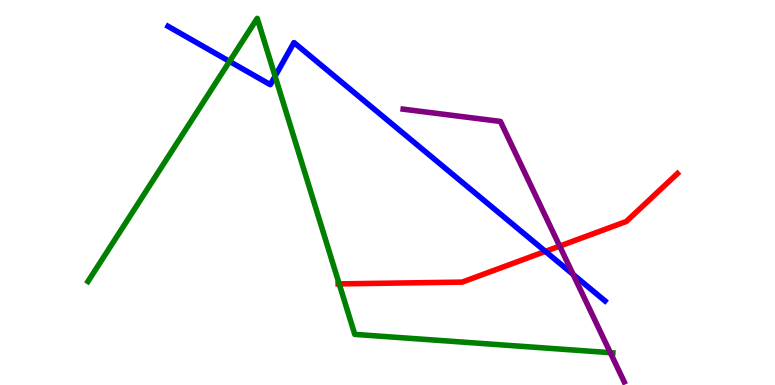[{'lines': ['blue', 'red'], 'intersections': [{'x': 7.04, 'y': 3.47}]}, {'lines': ['green', 'red'], 'intersections': [{'x': 4.38, 'y': 2.63}]}, {'lines': ['purple', 'red'], 'intersections': [{'x': 7.22, 'y': 3.61}]}, {'lines': ['blue', 'green'], 'intersections': [{'x': 2.96, 'y': 8.41}, {'x': 3.55, 'y': 8.02}]}, {'lines': ['blue', 'purple'], 'intersections': [{'x': 7.4, 'y': 2.87}]}, {'lines': ['green', 'purple'], 'intersections': [{'x': 7.88, 'y': 0.84}]}]